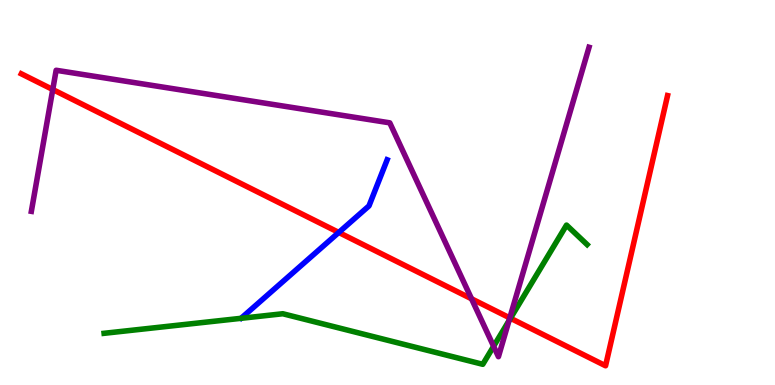[{'lines': ['blue', 'red'], 'intersections': [{'x': 4.37, 'y': 3.96}]}, {'lines': ['green', 'red'], 'intersections': [{'x': 6.59, 'y': 1.73}]}, {'lines': ['purple', 'red'], 'intersections': [{'x': 0.681, 'y': 7.67}, {'x': 6.08, 'y': 2.24}, {'x': 6.58, 'y': 1.74}]}, {'lines': ['blue', 'green'], 'intersections': []}, {'lines': ['blue', 'purple'], 'intersections': []}, {'lines': ['green', 'purple'], 'intersections': [{'x': 6.37, 'y': 1.01}, {'x': 6.57, 'y': 1.67}]}]